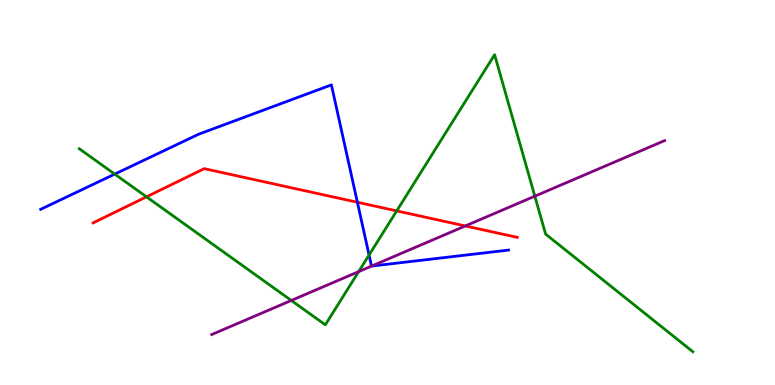[{'lines': ['blue', 'red'], 'intersections': [{'x': 4.61, 'y': 4.75}]}, {'lines': ['green', 'red'], 'intersections': [{'x': 1.89, 'y': 4.89}, {'x': 5.12, 'y': 4.52}]}, {'lines': ['purple', 'red'], 'intersections': [{'x': 6.0, 'y': 4.13}]}, {'lines': ['blue', 'green'], 'intersections': [{'x': 1.48, 'y': 5.48}, {'x': 4.76, 'y': 3.38}]}, {'lines': ['blue', 'purple'], 'intersections': [{'x': 4.8, 'y': 3.09}]}, {'lines': ['green', 'purple'], 'intersections': [{'x': 3.76, 'y': 2.2}, {'x': 4.63, 'y': 2.94}, {'x': 6.9, 'y': 4.9}]}]